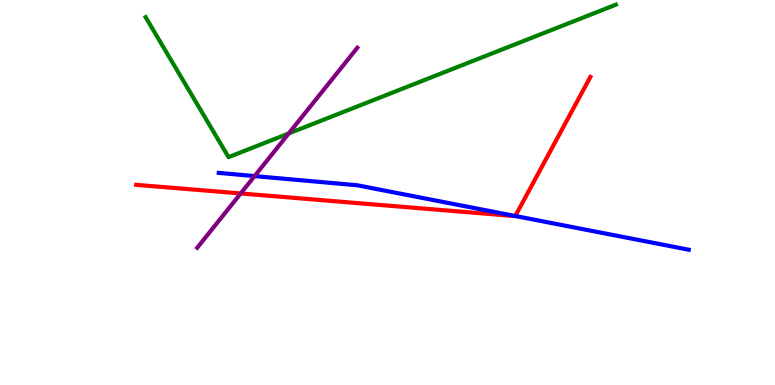[{'lines': ['blue', 'red'], 'intersections': [{'x': 6.65, 'y': 4.39}]}, {'lines': ['green', 'red'], 'intersections': []}, {'lines': ['purple', 'red'], 'intersections': [{'x': 3.11, 'y': 4.98}]}, {'lines': ['blue', 'green'], 'intersections': []}, {'lines': ['blue', 'purple'], 'intersections': [{'x': 3.29, 'y': 5.43}]}, {'lines': ['green', 'purple'], 'intersections': [{'x': 3.73, 'y': 6.53}]}]